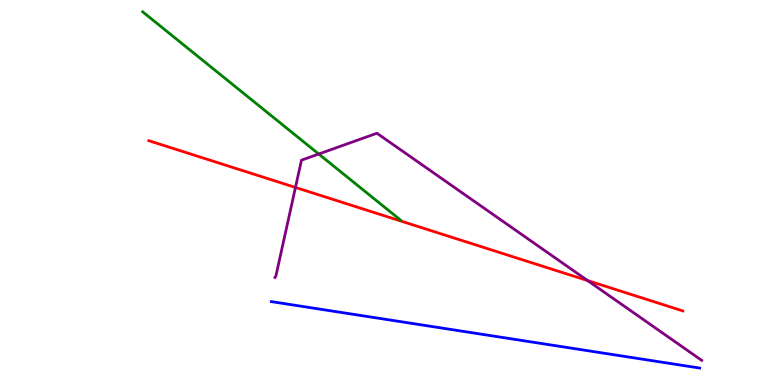[{'lines': ['blue', 'red'], 'intersections': []}, {'lines': ['green', 'red'], 'intersections': []}, {'lines': ['purple', 'red'], 'intersections': [{'x': 3.81, 'y': 5.13}, {'x': 7.58, 'y': 2.71}]}, {'lines': ['blue', 'green'], 'intersections': []}, {'lines': ['blue', 'purple'], 'intersections': []}, {'lines': ['green', 'purple'], 'intersections': [{'x': 4.11, 'y': 6.0}]}]